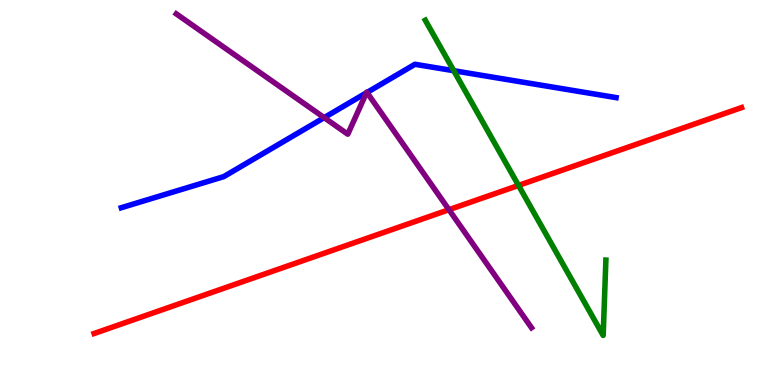[{'lines': ['blue', 'red'], 'intersections': []}, {'lines': ['green', 'red'], 'intersections': [{'x': 6.69, 'y': 5.18}]}, {'lines': ['purple', 'red'], 'intersections': [{'x': 5.79, 'y': 4.55}]}, {'lines': ['blue', 'green'], 'intersections': [{'x': 5.86, 'y': 8.16}]}, {'lines': ['blue', 'purple'], 'intersections': [{'x': 4.18, 'y': 6.94}, {'x': 4.73, 'y': 7.59}, {'x': 4.74, 'y': 7.6}]}, {'lines': ['green', 'purple'], 'intersections': []}]